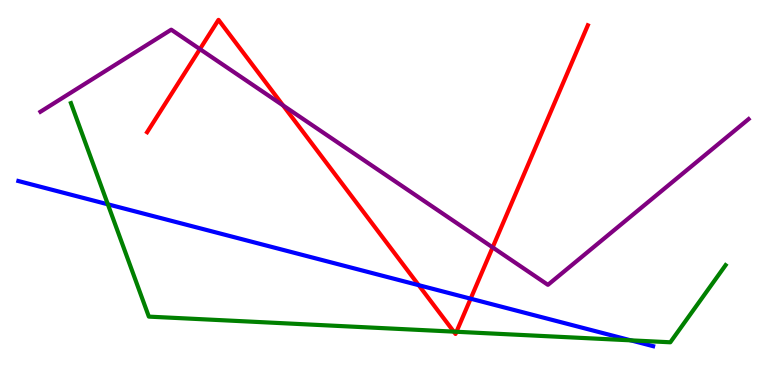[{'lines': ['blue', 'red'], 'intersections': [{'x': 5.4, 'y': 2.59}, {'x': 6.07, 'y': 2.24}]}, {'lines': ['green', 'red'], 'intersections': [{'x': 5.86, 'y': 1.39}, {'x': 5.89, 'y': 1.38}]}, {'lines': ['purple', 'red'], 'intersections': [{'x': 2.58, 'y': 8.72}, {'x': 3.65, 'y': 7.26}, {'x': 6.36, 'y': 3.57}]}, {'lines': ['blue', 'green'], 'intersections': [{'x': 1.39, 'y': 4.69}, {'x': 8.14, 'y': 1.16}]}, {'lines': ['blue', 'purple'], 'intersections': []}, {'lines': ['green', 'purple'], 'intersections': []}]